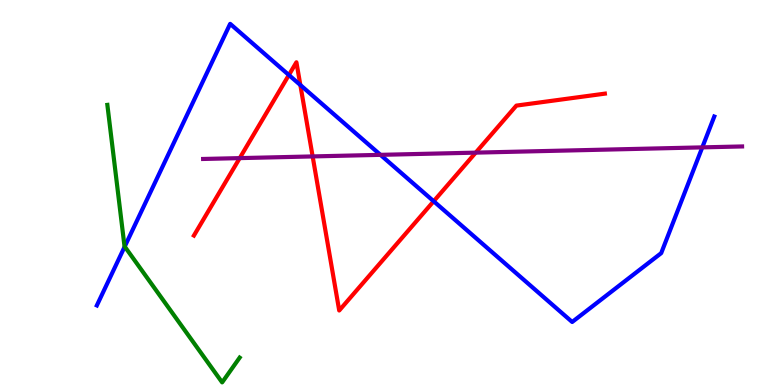[{'lines': ['blue', 'red'], 'intersections': [{'x': 3.73, 'y': 8.05}, {'x': 3.88, 'y': 7.79}, {'x': 5.6, 'y': 4.77}]}, {'lines': ['green', 'red'], 'intersections': []}, {'lines': ['purple', 'red'], 'intersections': [{'x': 3.09, 'y': 5.89}, {'x': 4.03, 'y': 5.94}, {'x': 6.14, 'y': 6.04}]}, {'lines': ['blue', 'green'], 'intersections': [{'x': 1.61, 'y': 3.6}]}, {'lines': ['blue', 'purple'], 'intersections': [{'x': 4.91, 'y': 5.98}, {'x': 9.06, 'y': 6.17}]}, {'lines': ['green', 'purple'], 'intersections': []}]